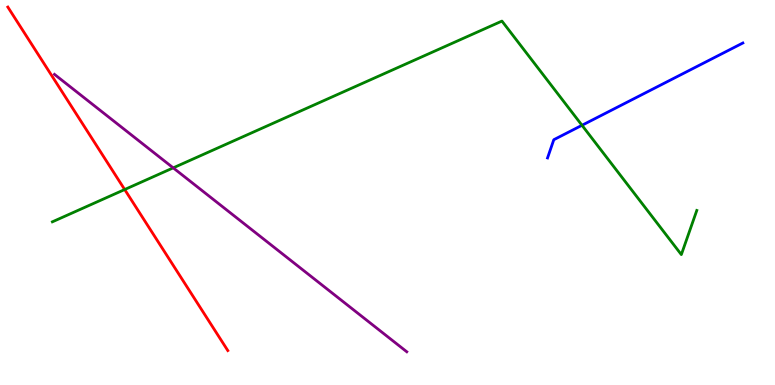[{'lines': ['blue', 'red'], 'intersections': []}, {'lines': ['green', 'red'], 'intersections': [{'x': 1.61, 'y': 5.08}]}, {'lines': ['purple', 'red'], 'intersections': []}, {'lines': ['blue', 'green'], 'intersections': [{'x': 7.51, 'y': 6.75}]}, {'lines': ['blue', 'purple'], 'intersections': []}, {'lines': ['green', 'purple'], 'intersections': [{'x': 2.24, 'y': 5.64}]}]